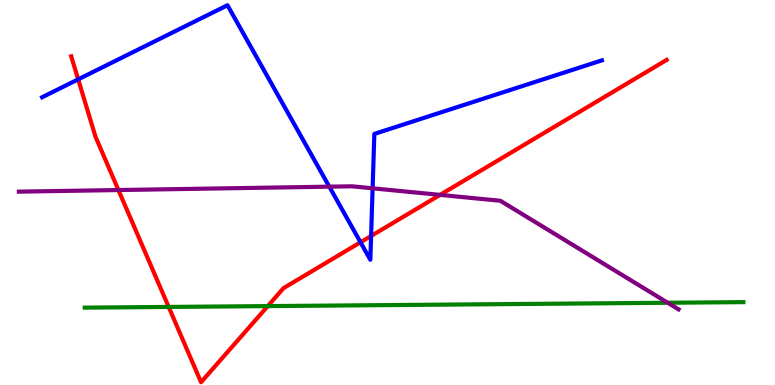[{'lines': ['blue', 'red'], 'intersections': [{'x': 1.01, 'y': 7.94}, {'x': 4.65, 'y': 3.71}, {'x': 4.79, 'y': 3.87}]}, {'lines': ['green', 'red'], 'intersections': [{'x': 2.18, 'y': 2.03}, {'x': 3.46, 'y': 2.05}]}, {'lines': ['purple', 'red'], 'intersections': [{'x': 1.53, 'y': 5.06}, {'x': 5.68, 'y': 4.94}]}, {'lines': ['blue', 'green'], 'intersections': []}, {'lines': ['blue', 'purple'], 'intersections': [{'x': 4.25, 'y': 5.15}, {'x': 4.81, 'y': 5.11}]}, {'lines': ['green', 'purple'], 'intersections': [{'x': 8.62, 'y': 2.14}]}]